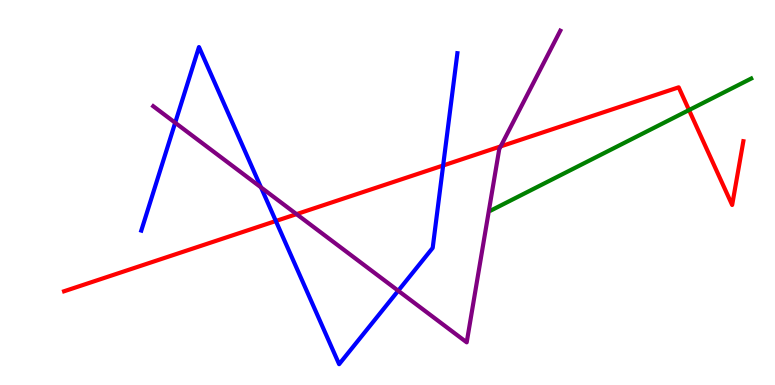[{'lines': ['blue', 'red'], 'intersections': [{'x': 3.56, 'y': 4.26}, {'x': 5.72, 'y': 5.7}]}, {'lines': ['green', 'red'], 'intersections': [{'x': 8.89, 'y': 7.14}]}, {'lines': ['purple', 'red'], 'intersections': [{'x': 3.83, 'y': 4.44}, {'x': 6.46, 'y': 6.2}]}, {'lines': ['blue', 'green'], 'intersections': []}, {'lines': ['blue', 'purple'], 'intersections': [{'x': 2.26, 'y': 6.81}, {'x': 3.37, 'y': 5.13}, {'x': 5.14, 'y': 2.45}]}, {'lines': ['green', 'purple'], 'intersections': []}]